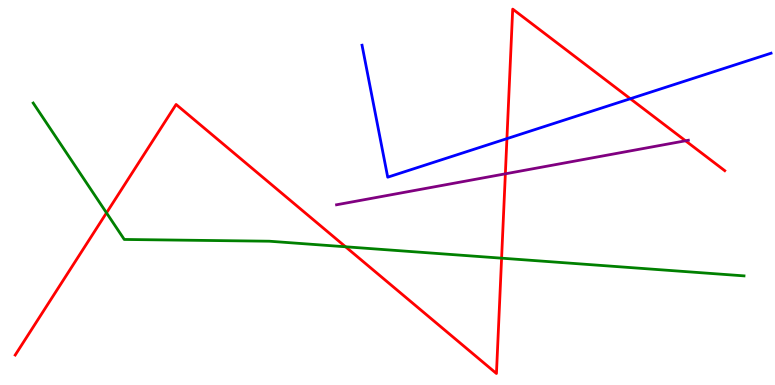[{'lines': ['blue', 'red'], 'intersections': [{'x': 6.54, 'y': 6.4}, {'x': 8.13, 'y': 7.44}]}, {'lines': ['green', 'red'], 'intersections': [{'x': 1.37, 'y': 4.47}, {'x': 4.46, 'y': 3.59}, {'x': 6.47, 'y': 3.29}]}, {'lines': ['purple', 'red'], 'intersections': [{'x': 6.52, 'y': 5.49}, {'x': 8.85, 'y': 6.34}]}, {'lines': ['blue', 'green'], 'intersections': []}, {'lines': ['blue', 'purple'], 'intersections': []}, {'lines': ['green', 'purple'], 'intersections': []}]